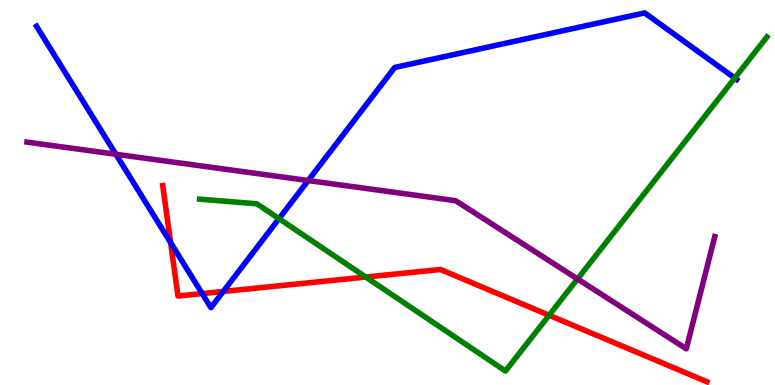[{'lines': ['blue', 'red'], 'intersections': [{'x': 2.2, 'y': 3.7}, {'x': 2.61, 'y': 2.37}, {'x': 2.88, 'y': 2.43}]}, {'lines': ['green', 'red'], 'intersections': [{'x': 4.72, 'y': 2.8}, {'x': 7.09, 'y': 1.81}]}, {'lines': ['purple', 'red'], 'intersections': []}, {'lines': ['blue', 'green'], 'intersections': [{'x': 3.6, 'y': 4.32}, {'x': 9.48, 'y': 7.97}]}, {'lines': ['blue', 'purple'], 'intersections': [{'x': 1.49, 'y': 5.99}, {'x': 3.98, 'y': 5.31}]}, {'lines': ['green', 'purple'], 'intersections': [{'x': 7.45, 'y': 2.75}]}]